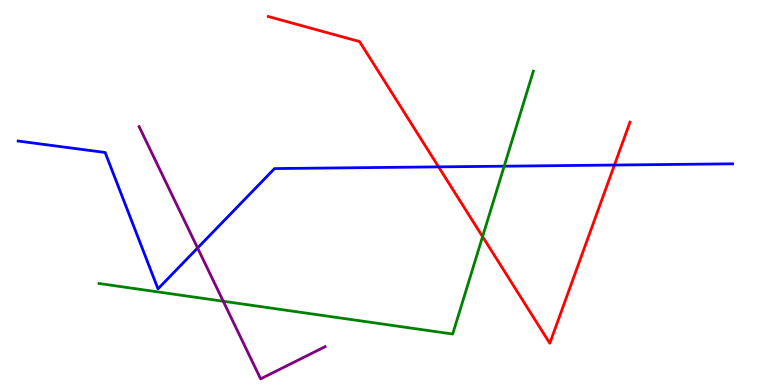[{'lines': ['blue', 'red'], 'intersections': [{'x': 5.66, 'y': 5.67}, {'x': 7.93, 'y': 5.71}]}, {'lines': ['green', 'red'], 'intersections': [{'x': 6.23, 'y': 3.85}]}, {'lines': ['purple', 'red'], 'intersections': []}, {'lines': ['blue', 'green'], 'intersections': [{'x': 6.51, 'y': 5.68}]}, {'lines': ['blue', 'purple'], 'intersections': [{'x': 2.55, 'y': 3.56}]}, {'lines': ['green', 'purple'], 'intersections': [{'x': 2.88, 'y': 2.18}]}]